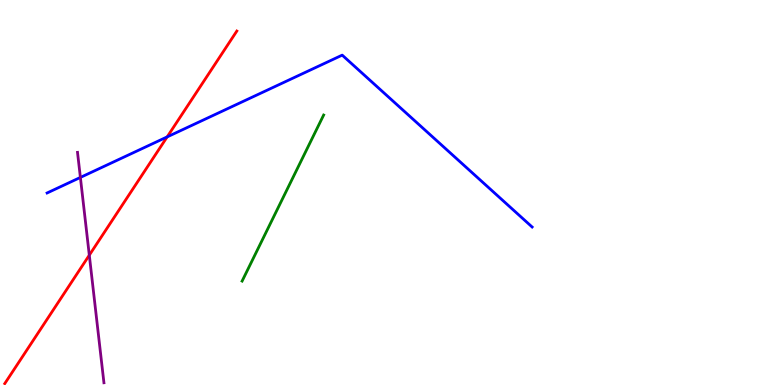[{'lines': ['blue', 'red'], 'intersections': [{'x': 2.16, 'y': 6.44}]}, {'lines': ['green', 'red'], 'intersections': []}, {'lines': ['purple', 'red'], 'intersections': [{'x': 1.15, 'y': 3.37}]}, {'lines': ['blue', 'green'], 'intersections': []}, {'lines': ['blue', 'purple'], 'intersections': [{'x': 1.04, 'y': 5.39}]}, {'lines': ['green', 'purple'], 'intersections': []}]